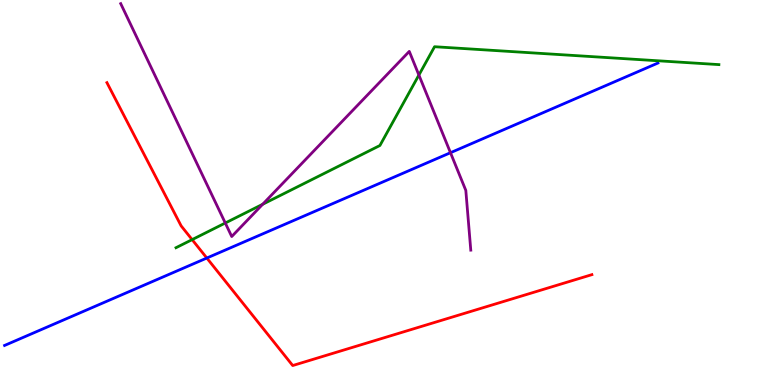[{'lines': ['blue', 'red'], 'intersections': [{'x': 2.67, 'y': 3.3}]}, {'lines': ['green', 'red'], 'intersections': [{'x': 2.48, 'y': 3.78}]}, {'lines': ['purple', 'red'], 'intersections': []}, {'lines': ['blue', 'green'], 'intersections': []}, {'lines': ['blue', 'purple'], 'intersections': [{'x': 5.81, 'y': 6.03}]}, {'lines': ['green', 'purple'], 'intersections': [{'x': 2.91, 'y': 4.21}, {'x': 3.39, 'y': 4.69}, {'x': 5.41, 'y': 8.05}]}]